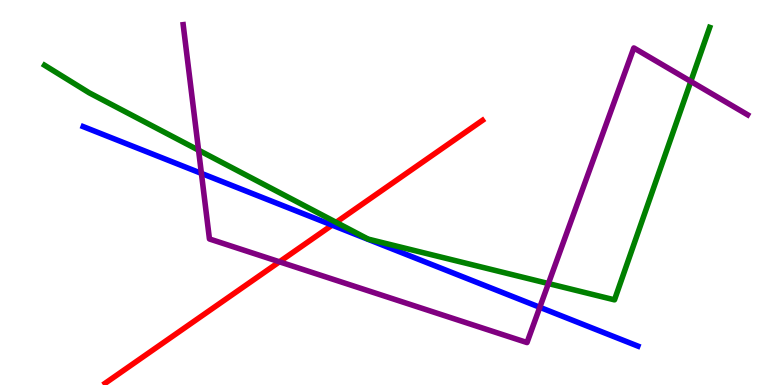[{'lines': ['blue', 'red'], 'intersections': [{'x': 4.29, 'y': 4.15}]}, {'lines': ['green', 'red'], 'intersections': [{'x': 4.34, 'y': 4.23}]}, {'lines': ['purple', 'red'], 'intersections': [{'x': 3.61, 'y': 3.2}]}, {'lines': ['blue', 'green'], 'intersections': []}, {'lines': ['blue', 'purple'], 'intersections': [{'x': 2.6, 'y': 5.5}, {'x': 6.97, 'y': 2.02}]}, {'lines': ['green', 'purple'], 'intersections': [{'x': 2.56, 'y': 6.1}, {'x': 7.08, 'y': 2.63}, {'x': 8.91, 'y': 7.89}]}]